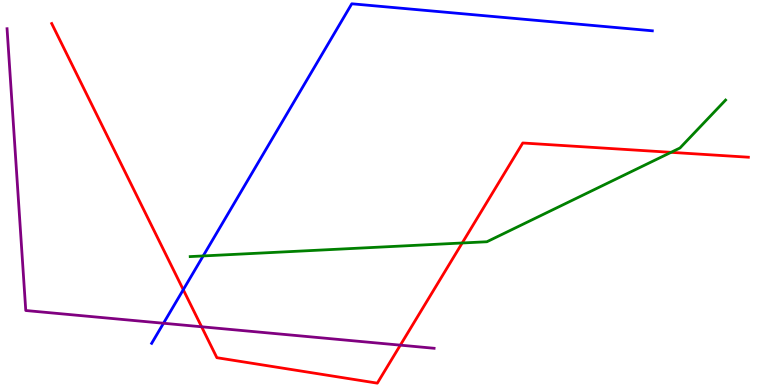[{'lines': ['blue', 'red'], 'intersections': [{'x': 2.36, 'y': 2.48}]}, {'lines': ['green', 'red'], 'intersections': [{'x': 5.96, 'y': 3.69}, {'x': 8.66, 'y': 6.04}]}, {'lines': ['purple', 'red'], 'intersections': [{'x': 2.6, 'y': 1.51}, {'x': 5.17, 'y': 1.03}]}, {'lines': ['blue', 'green'], 'intersections': [{'x': 2.62, 'y': 3.35}]}, {'lines': ['blue', 'purple'], 'intersections': [{'x': 2.11, 'y': 1.6}]}, {'lines': ['green', 'purple'], 'intersections': []}]